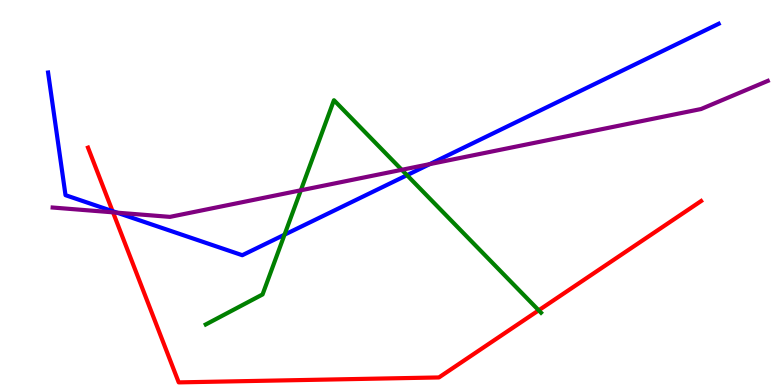[{'lines': ['blue', 'red'], 'intersections': [{'x': 1.45, 'y': 4.52}]}, {'lines': ['green', 'red'], 'intersections': [{'x': 6.95, 'y': 1.94}]}, {'lines': ['purple', 'red'], 'intersections': [{'x': 1.46, 'y': 4.48}]}, {'lines': ['blue', 'green'], 'intersections': [{'x': 3.67, 'y': 3.9}, {'x': 5.25, 'y': 5.45}]}, {'lines': ['blue', 'purple'], 'intersections': [{'x': 1.51, 'y': 4.48}, {'x': 5.55, 'y': 5.74}]}, {'lines': ['green', 'purple'], 'intersections': [{'x': 3.88, 'y': 5.06}, {'x': 5.18, 'y': 5.59}]}]